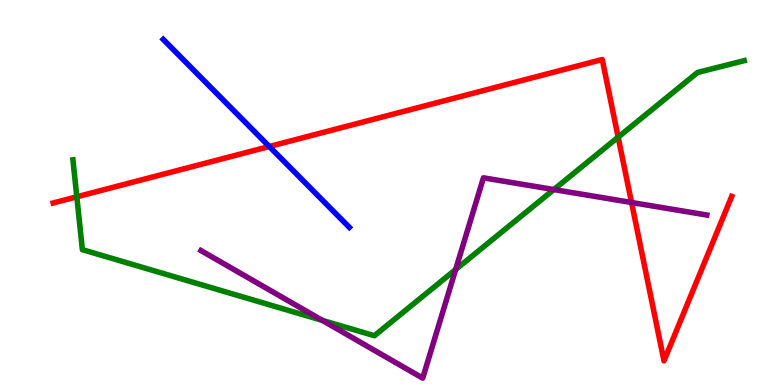[{'lines': ['blue', 'red'], 'intersections': [{'x': 3.47, 'y': 6.19}]}, {'lines': ['green', 'red'], 'intersections': [{'x': 0.991, 'y': 4.89}, {'x': 7.98, 'y': 6.44}]}, {'lines': ['purple', 'red'], 'intersections': [{'x': 8.15, 'y': 4.74}]}, {'lines': ['blue', 'green'], 'intersections': []}, {'lines': ['blue', 'purple'], 'intersections': []}, {'lines': ['green', 'purple'], 'intersections': [{'x': 4.16, 'y': 1.68}, {'x': 5.88, 'y': 3.0}, {'x': 7.15, 'y': 5.08}]}]